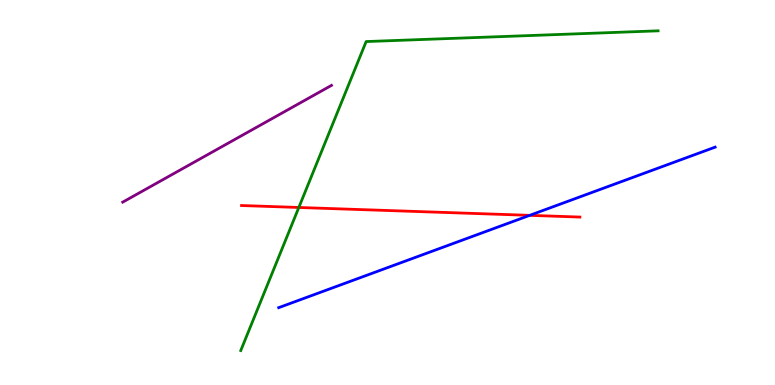[{'lines': ['blue', 'red'], 'intersections': [{'x': 6.83, 'y': 4.41}]}, {'lines': ['green', 'red'], 'intersections': [{'x': 3.86, 'y': 4.61}]}, {'lines': ['purple', 'red'], 'intersections': []}, {'lines': ['blue', 'green'], 'intersections': []}, {'lines': ['blue', 'purple'], 'intersections': []}, {'lines': ['green', 'purple'], 'intersections': []}]